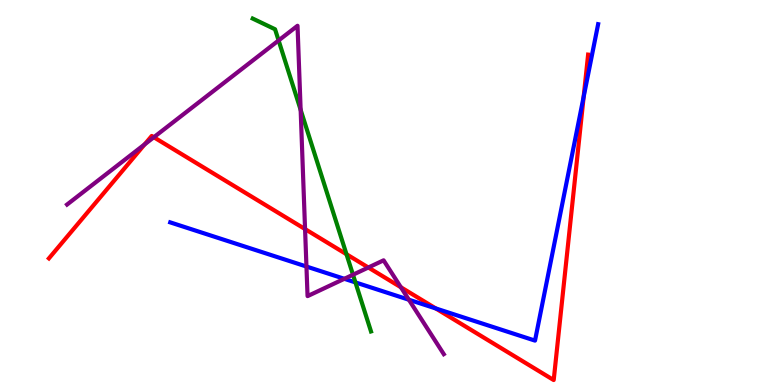[{'lines': ['blue', 'red'], 'intersections': [{'x': 5.62, 'y': 1.99}, {'x': 7.53, 'y': 7.49}]}, {'lines': ['green', 'red'], 'intersections': [{'x': 4.47, 'y': 3.4}]}, {'lines': ['purple', 'red'], 'intersections': [{'x': 1.87, 'y': 6.25}, {'x': 1.98, 'y': 6.44}, {'x': 3.94, 'y': 4.05}, {'x': 4.75, 'y': 3.05}, {'x': 5.17, 'y': 2.54}]}, {'lines': ['blue', 'green'], 'intersections': [{'x': 4.59, 'y': 2.66}]}, {'lines': ['blue', 'purple'], 'intersections': [{'x': 3.95, 'y': 3.08}, {'x': 4.44, 'y': 2.76}, {'x': 5.28, 'y': 2.21}]}, {'lines': ['green', 'purple'], 'intersections': [{'x': 3.59, 'y': 8.95}, {'x': 3.88, 'y': 7.15}, {'x': 4.55, 'y': 2.86}]}]